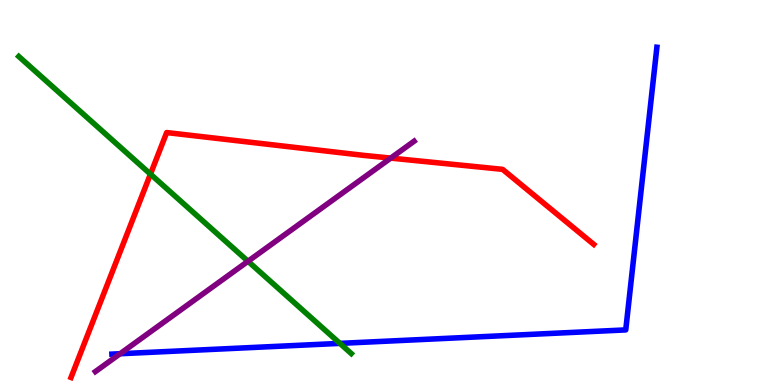[{'lines': ['blue', 'red'], 'intersections': []}, {'lines': ['green', 'red'], 'intersections': [{'x': 1.94, 'y': 5.48}]}, {'lines': ['purple', 'red'], 'intersections': [{'x': 5.04, 'y': 5.89}]}, {'lines': ['blue', 'green'], 'intersections': [{'x': 4.39, 'y': 1.08}]}, {'lines': ['blue', 'purple'], 'intersections': [{'x': 1.55, 'y': 0.812}]}, {'lines': ['green', 'purple'], 'intersections': [{'x': 3.2, 'y': 3.21}]}]